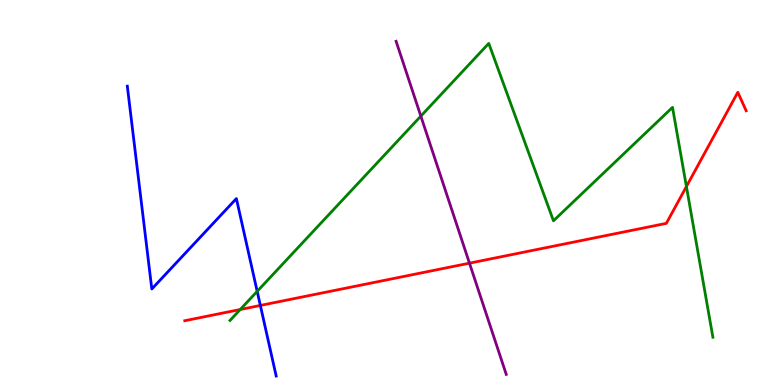[{'lines': ['blue', 'red'], 'intersections': [{'x': 3.36, 'y': 2.07}]}, {'lines': ['green', 'red'], 'intersections': [{'x': 3.1, 'y': 1.96}, {'x': 8.86, 'y': 5.15}]}, {'lines': ['purple', 'red'], 'intersections': [{'x': 6.06, 'y': 3.16}]}, {'lines': ['blue', 'green'], 'intersections': [{'x': 3.32, 'y': 2.43}]}, {'lines': ['blue', 'purple'], 'intersections': []}, {'lines': ['green', 'purple'], 'intersections': [{'x': 5.43, 'y': 6.98}]}]